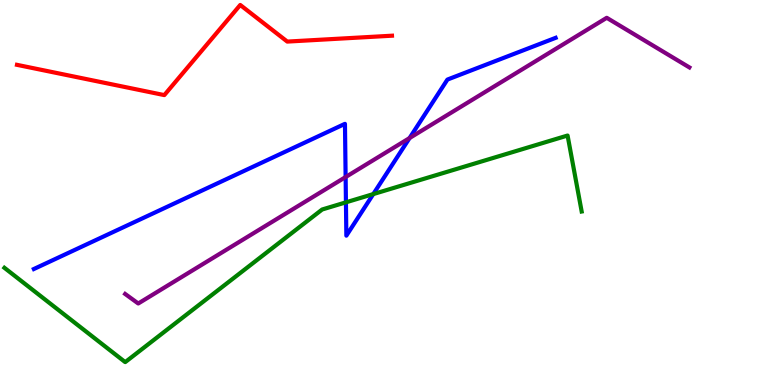[{'lines': ['blue', 'red'], 'intersections': []}, {'lines': ['green', 'red'], 'intersections': []}, {'lines': ['purple', 'red'], 'intersections': []}, {'lines': ['blue', 'green'], 'intersections': [{'x': 4.46, 'y': 4.74}, {'x': 4.82, 'y': 4.96}]}, {'lines': ['blue', 'purple'], 'intersections': [{'x': 4.46, 'y': 5.4}, {'x': 5.28, 'y': 6.41}]}, {'lines': ['green', 'purple'], 'intersections': []}]